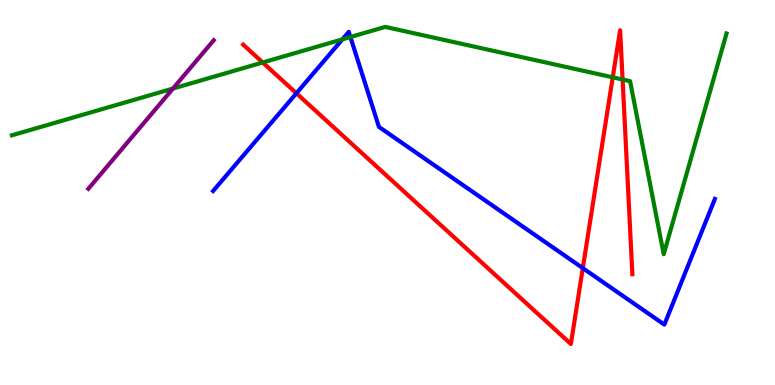[{'lines': ['blue', 'red'], 'intersections': [{'x': 3.82, 'y': 7.58}, {'x': 7.52, 'y': 3.04}]}, {'lines': ['green', 'red'], 'intersections': [{'x': 3.39, 'y': 8.38}, {'x': 7.91, 'y': 7.99}, {'x': 8.03, 'y': 7.94}]}, {'lines': ['purple', 'red'], 'intersections': []}, {'lines': ['blue', 'green'], 'intersections': [{'x': 4.42, 'y': 8.98}, {'x': 4.52, 'y': 9.04}]}, {'lines': ['blue', 'purple'], 'intersections': []}, {'lines': ['green', 'purple'], 'intersections': [{'x': 2.23, 'y': 7.7}]}]